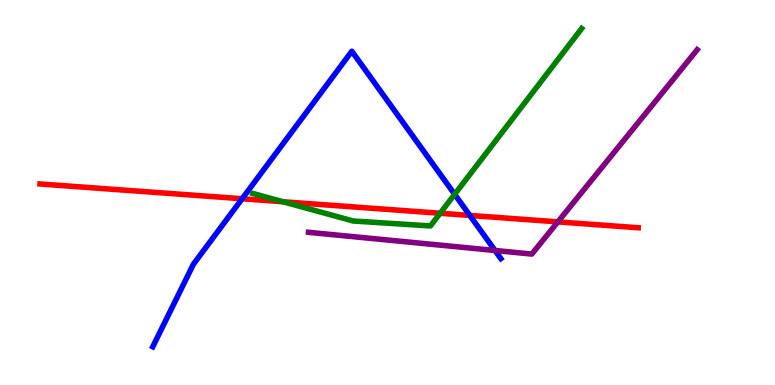[{'lines': ['blue', 'red'], 'intersections': [{'x': 3.12, 'y': 4.84}, {'x': 6.06, 'y': 4.4}]}, {'lines': ['green', 'red'], 'intersections': [{'x': 3.65, 'y': 4.76}, {'x': 5.68, 'y': 4.46}]}, {'lines': ['purple', 'red'], 'intersections': [{'x': 7.2, 'y': 4.24}]}, {'lines': ['blue', 'green'], 'intersections': [{'x': 5.87, 'y': 4.95}]}, {'lines': ['blue', 'purple'], 'intersections': [{'x': 6.39, 'y': 3.49}]}, {'lines': ['green', 'purple'], 'intersections': []}]